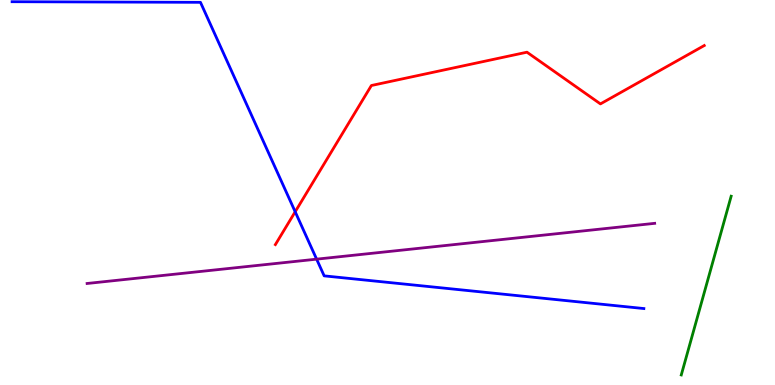[{'lines': ['blue', 'red'], 'intersections': [{'x': 3.81, 'y': 4.5}]}, {'lines': ['green', 'red'], 'intersections': []}, {'lines': ['purple', 'red'], 'intersections': []}, {'lines': ['blue', 'green'], 'intersections': []}, {'lines': ['blue', 'purple'], 'intersections': [{'x': 4.09, 'y': 3.27}]}, {'lines': ['green', 'purple'], 'intersections': []}]